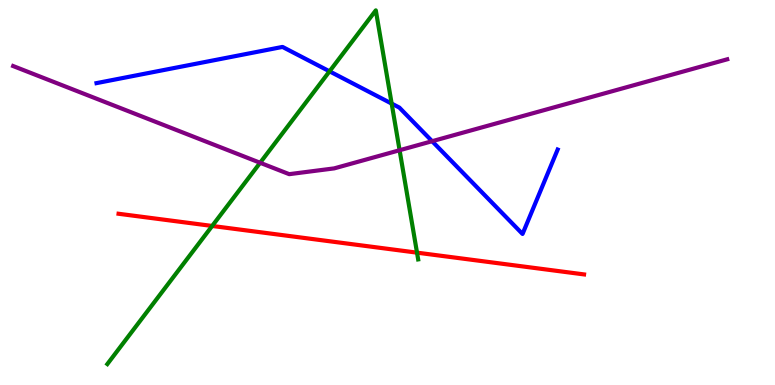[{'lines': ['blue', 'red'], 'intersections': []}, {'lines': ['green', 'red'], 'intersections': [{'x': 2.74, 'y': 4.13}, {'x': 5.38, 'y': 3.44}]}, {'lines': ['purple', 'red'], 'intersections': []}, {'lines': ['blue', 'green'], 'intersections': [{'x': 4.25, 'y': 8.15}, {'x': 5.05, 'y': 7.31}]}, {'lines': ['blue', 'purple'], 'intersections': [{'x': 5.58, 'y': 6.33}]}, {'lines': ['green', 'purple'], 'intersections': [{'x': 3.36, 'y': 5.77}, {'x': 5.16, 'y': 6.1}]}]